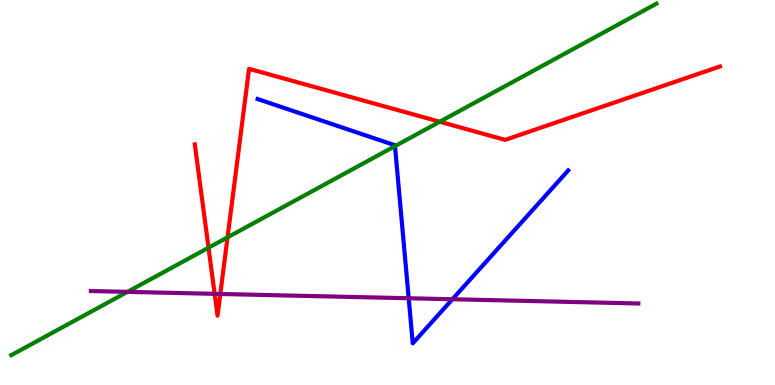[{'lines': ['blue', 'red'], 'intersections': []}, {'lines': ['green', 'red'], 'intersections': [{'x': 2.69, 'y': 3.57}, {'x': 2.94, 'y': 3.84}, {'x': 5.67, 'y': 6.84}]}, {'lines': ['purple', 'red'], 'intersections': [{'x': 2.77, 'y': 2.37}, {'x': 2.84, 'y': 2.36}]}, {'lines': ['blue', 'green'], 'intersections': [{'x': 5.1, 'y': 6.2}]}, {'lines': ['blue', 'purple'], 'intersections': [{'x': 5.27, 'y': 2.25}, {'x': 5.84, 'y': 2.23}]}, {'lines': ['green', 'purple'], 'intersections': [{'x': 1.64, 'y': 2.42}]}]